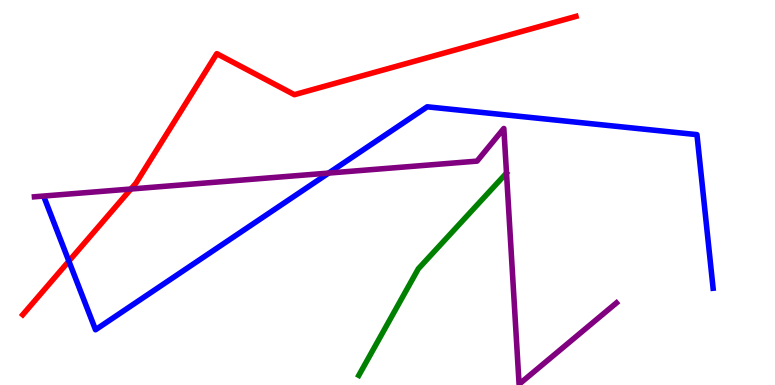[{'lines': ['blue', 'red'], 'intersections': [{'x': 0.889, 'y': 3.22}]}, {'lines': ['green', 'red'], 'intersections': []}, {'lines': ['purple', 'red'], 'intersections': [{'x': 1.69, 'y': 5.09}]}, {'lines': ['blue', 'green'], 'intersections': []}, {'lines': ['blue', 'purple'], 'intersections': [{'x': 4.24, 'y': 5.5}]}, {'lines': ['green', 'purple'], 'intersections': []}]